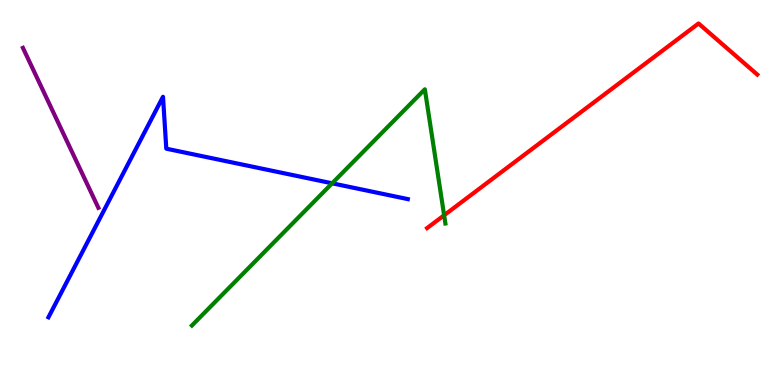[{'lines': ['blue', 'red'], 'intersections': []}, {'lines': ['green', 'red'], 'intersections': [{'x': 5.73, 'y': 4.41}]}, {'lines': ['purple', 'red'], 'intersections': []}, {'lines': ['blue', 'green'], 'intersections': [{'x': 4.29, 'y': 5.24}]}, {'lines': ['blue', 'purple'], 'intersections': []}, {'lines': ['green', 'purple'], 'intersections': []}]